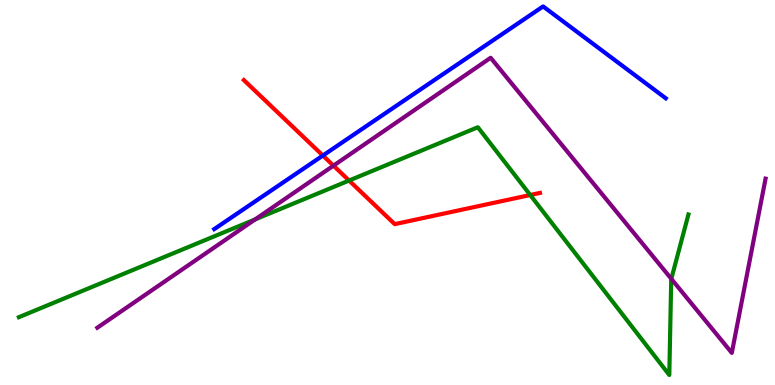[{'lines': ['blue', 'red'], 'intersections': [{'x': 4.17, 'y': 5.96}]}, {'lines': ['green', 'red'], 'intersections': [{'x': 4.5, 'y': 5.31}, {'x': 6.84, 'y': 4.93}]}, {'lines': ['purple', 'red'], 'intersections': [{'x': 4.3, 'y': 5.7}]}, {'lines': ['blue', 'green'], 'intersections': []}, {'lines': ['blue', 'purple'], 'intersections': []}, {'lines': ['green', 'purple'], 'intersections': [{'x': 3.29, 'y': 4.3}, {'x': 8.66, 'y': 2.76}]}]